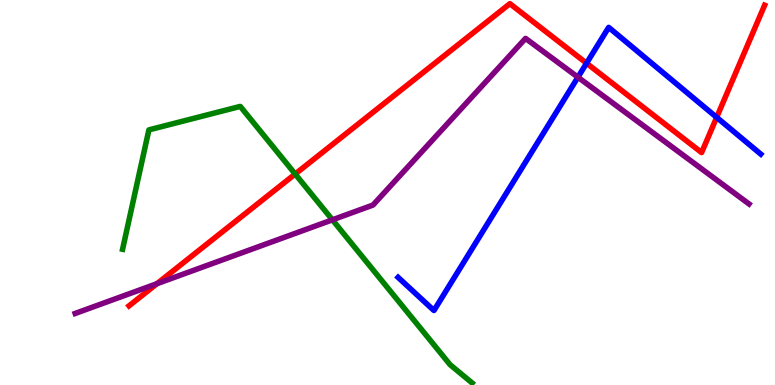[{'lines': ['blue', 'red'], 'intersections': [{'x': 7.57, 'y': 8.36}, {'x': 9.25, 'y': 6.95}]}, {'lines': ['green', 'red'], 'intersections': [{'x': 3.81, 'y': 5.48}]}, {'lines': ['purple', 'red'], 'intersections': [{'x': 2.03, 'y': 2.63}]}, {'lines': ['blue', 'green'], 'intersections': []}, {'lines': ['blue', 'purple'], 'intersections': [{'x': 7.46, 'y': 7.99}]}, {'lines': ['green', 'purple'], 'intersections': [{'x': 4.29, 'y': 4.29}]}]